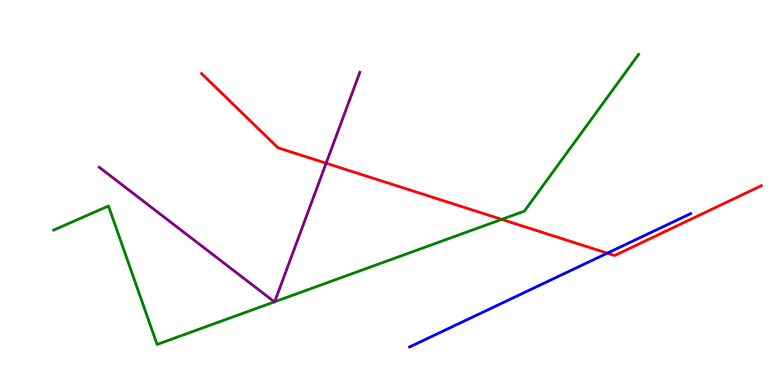[{'lines': ['blue', 'red'], 'intersections': [{'x': 7.84, 'y': 3.42}]}, {'lines': ['green', 'red'], 'intersections': [{'x': 6.47, 'y': 4.3}]}, {'lines': ['purple', 'red'], 'intersections': [{'x': 4.21, 'y': 5.76}]}, {'lines': ['blue', 'green'], 'intersections': []}, {'lines': ['blue', 'purple'], 'intersections': []}, {'lines': ['green', 'purple'], 'intersections': [{'x': 3.54, 'y': 2.16}, {'x': 3.54, 'y': 2.16}]}]